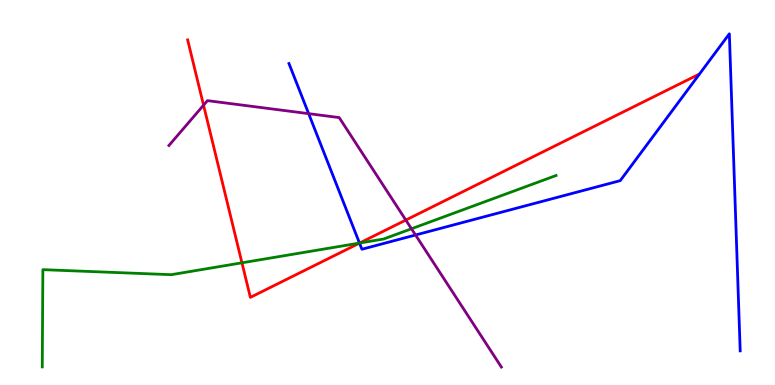[{'lines': ['blue', 'red'], 'intersections': [{'x': 4.64, 'y': 3.69}]}, {'lines': ['green', 'red'], 'intersections': [{'x': 3.12, 'y': 3.17}, {'x': 4.64, 'y': 3.69}]}, {'lines': ['purple', 'red'], 'intersections': [{'x': 2.63, 'y': 7.27}, {'x': 5.24, 'y': 4.28}]}, {'lines': ['blue', 'green'], 'intersections': [{'x': 4.64, 'y': 3.69}]}, {'lines': ['blue', 'purple'], 'intersections': [{'x': 3.98, 'y': 7.05}, {'x': 5.36, 'y': 3.9}]}, {'lines': ['green', 'purple'], 'intersections': [{'x': 5.31, 'y': 4.06}]}]